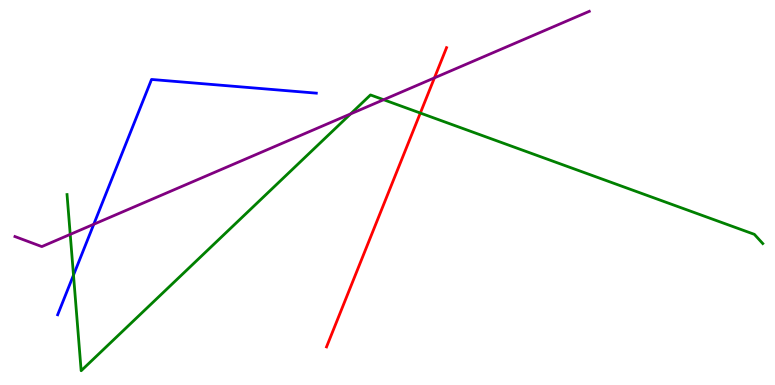[{'lines': ['blue', 'red'], 'intersections': []}, {'lines': ['green', 'red'], 'intersections': [{'x': 5.42, 'y': 7.06}]}, {'lines': ['purple', 'red'], 'intersections': [{'x': 5.61, 'y': 7.98}]}, {'lines': ['blue', 'green'], 'intersections': [{'x': 0.948, 'y': 2.85}]}, {'lines': ['blue', 'purple'], 'intersections': [{'x': 1.21, 'y': 4.18}]}, {'lines': ['green', 'purple'], 'intersections': [{'x': 0.906, 'y': 3.91}, {'x': 4.52, 'y': 7.04}, {'x': 4.95, 'y': 7.41}]}]